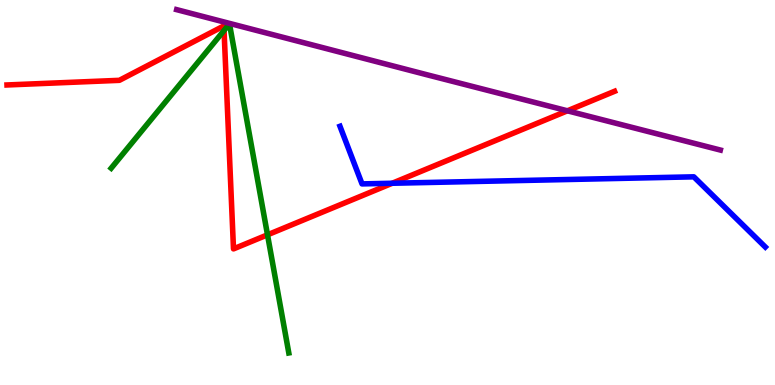[{'lines': ['blue', 'red'], 'intersections': [{'x': 5.06, 'y': 5.24}]}, {'lines': ['green', 'red'], 'intersections': [{'x': 2.89, 'y': 9.21}, {'x': 3.45, 'y': 3.9}]}, {'lines': ['purple', 'red'], 'intersections': [{'x': 7.32, 'y': 7.12}]}, {'lines': ['blue', 'green'], 'intersections': []}, {'lines': ['blue', 'purple'], 'intersections': []}, {'lines': ['green', 'purple'], 'intersections': []}]